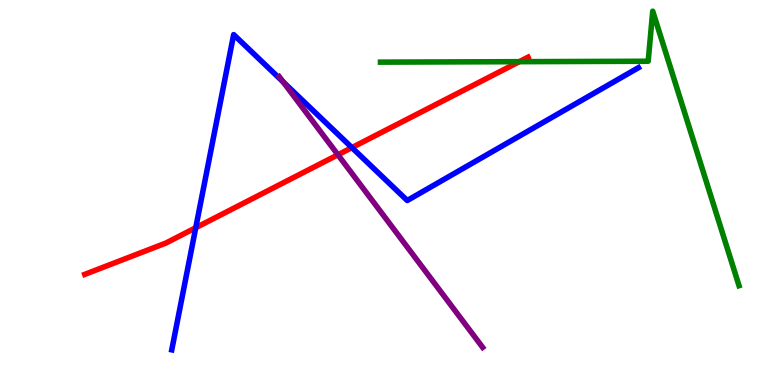[{'lines': ['blue', 'red'], 'intersections': [{'x': 2.53, 'y': 4.08}, {'x': 4.54, 'y': 6.17}]}, {'lines': ['green', 'red'], 'intersections': [{'x': 6.7, 'y': 8.4}]}, {'lines': ['purple', 'red'], 'intersections': [{'x': 4.36, 'y': 5.98}]}, {'lines': ['blue', 'green'], 'intersections': []}, {'lines': ['blue', 'purple'], 'intersections': [{'x': 3.65, 'y': 7.87}]}, {'lines': ['green', 'purple'], 'intersections': []}]